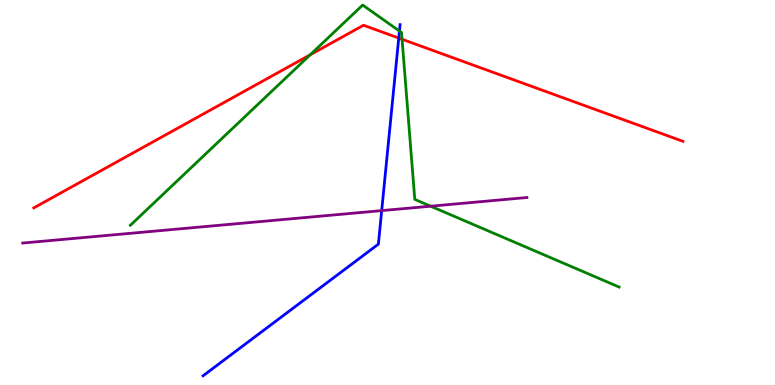[{'lines': ['blue', 'red'], 'intersections': [{'x': 5.15, 'y': 9.01}]}, {'lines': ['green', 'red'], 'intersections': [{'x': 4.0, 'y': 8.58}, {'x': 5.19, 'y': 8.98}]}, {'lines': ['purple', 'red'], 'intersections': []}, {'lines': ['blue', 'green'], 'intersections': [{'x': 5.15, 'y': 9.19}]}, {'lines': ['blue', 'purple'], 'intersections': [{'x': 4.93, 'y': 4.53}]}, {'lines': ['green', 'purple'], 'intersections': [{'x': 5.56, 'y': 4.64}]}]